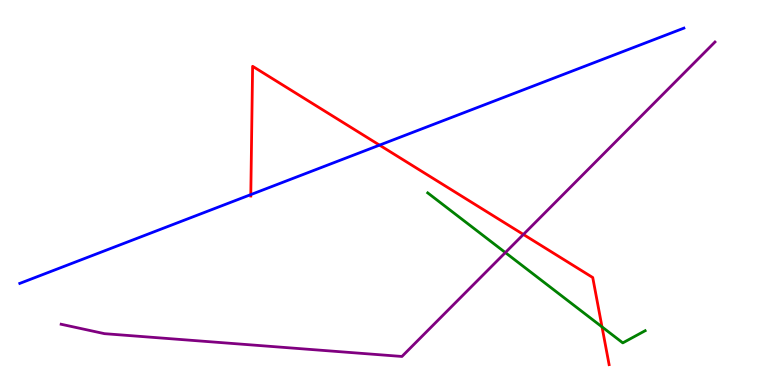[{'lines': ['blue', 'red'], 'intersections': [{'x': 3.24, 'y': 4.95}, {'x': 4.9, 'y': 6.23}]}, {'lines': ['green', 'red'], 'intersections': [{'x': 7.77, 'y': 1.51}]}, {'lines': ['purple', 'red'], 'intersections': [{'x': 6.75, 'y': 3.91}]}, {'lines': ['blue', 'green'], 'intersections': []}, {'lines': ['blue', 'purple'], 'intersections': []}, {'lines': ['green', 'purple'], 'intersections': [{'x': 6.52, 'y': 3.44}]}]